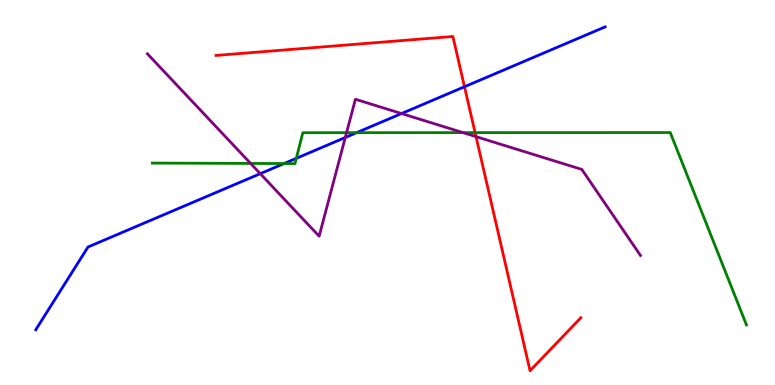[{'lines': ['blue', 'red'], 'intersections': [{'x': 5.99, 'y': 7.75}]}, {'lines': ['green', 'red'], 'intersections': [{'x': 6.13, 'y': 6.56}]}, {'lines': ['purple', 'red'], 'intersections': [{'x': 6.14, 'y': 6.45}]}, {'lines': ['blue', 'green'], 'intersections': [{'x': 3.67, 'y': 5.75}, {'x': 3.82, 'y': 5.89}, {'x': 4.6, 'y': 6.55}]}, {'lines': ['blue', 'purple'], 'intersections': [{'x': 3.36, 'y': 5.49}, {'x': 4.46, 'y': 6.43}, {'x': 5.18, 'y': 7.05}]}, {'lines': ['green', 'purple'], 'intersections': [{'x': 3.23, 'y': 5.76}, {'x': 4.47, 'y': 6.55}, {'x': 5.98, 'y': 6.56}]}]